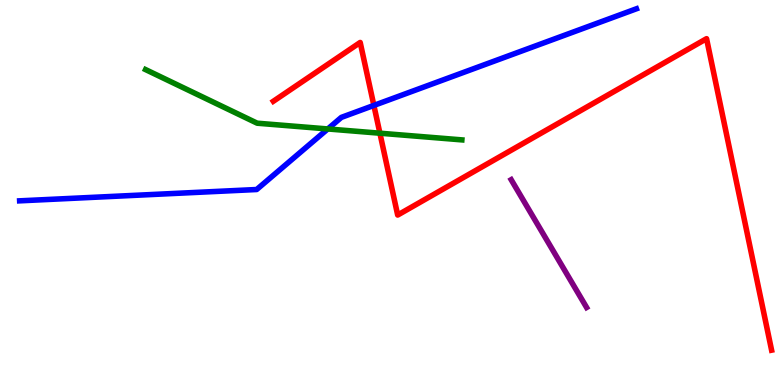[{'lines': ['blue', 'red'], 'intersections': [{'x': 4.82, 'y': 7.26}]}, {'lines': ['green', 'red'], 'intersections': [{'x': 4.9, 'y': 6.54}]}, {'lines': ['purple', 'red'], 'intersections': []}, {'lines': ['blue', 'green'], 'intersections': [{'x': 4.23, 'y': 6.65}]}, {'lines': ['blue', 'purple'], 'intersections': []}, {'lines': ['green', 'purple'], 'intersections': []}]